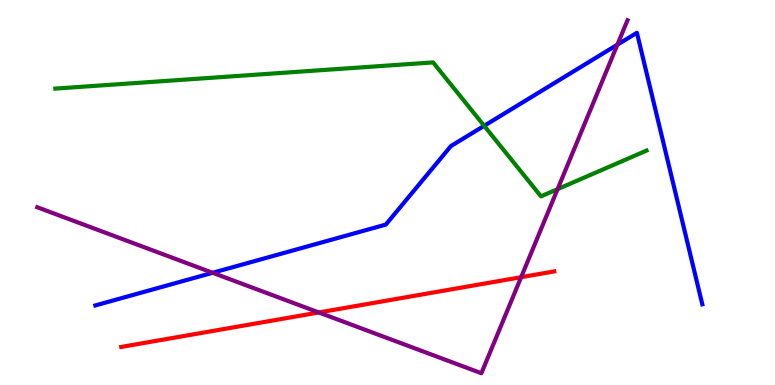[{'lines': ['blue', 'red'], 'intersections': []}, {'lines': ['green', 'red'], 'intersections': []}, {'lines': ['purple', 'red'], 'intersections': [{'x': 4.11, 'y': 1.88}, {'x': 6.72, 'y': 2.8}]}, {'lines': ['blue', 'green'], 'intersections': [{'x': 6.25, 'y': 6.73}]}, {'lines': ['blue', 'purple'], 'intersections': [{'x': 2.74, 'y': 2.91}, {'x': 7.97, 'y': 8.84}]}, {'lines': ['green', 'purple'], 'intersections': [{'x': 7.19, 'y': 5.09}]}]